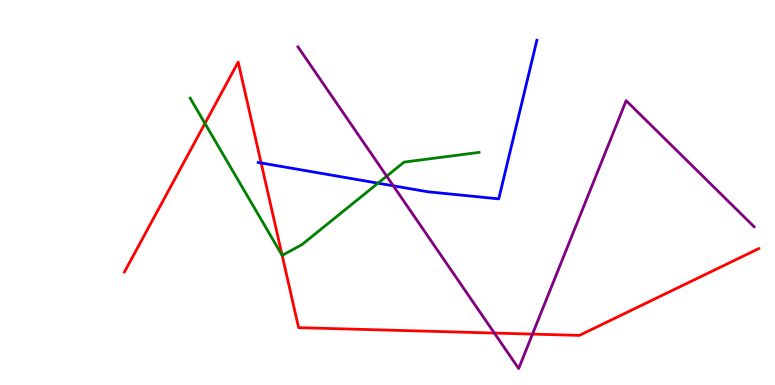[{'lines': ['blue', 'red'], 'intersections': [{'x': 3.37, 'y': 5.77}]}, {'lines': ['green', 'red'], 'intersections': [{'x': 2.64, 'y': 6.79}, {'x': 3.64, 'y': 3.37}]}, {'lines': ['purple', 'red'], 'intersections': [{'x': 6.38, 'y': 1.35}, {'x': 6.87, 'y': 1.32}]}, {'lines': ['blue', 'green'], 'intersections': [{'x': 4.88, 'y': 5.24}]}, {'lines': ['blue', 'purple'], 'intersections': [{'x': 5.07, 'y': 5.17}]}, {'lines': ['green', 'purple'], 'intersections': [{'x': 4.99, 'y': 5.42}]}]